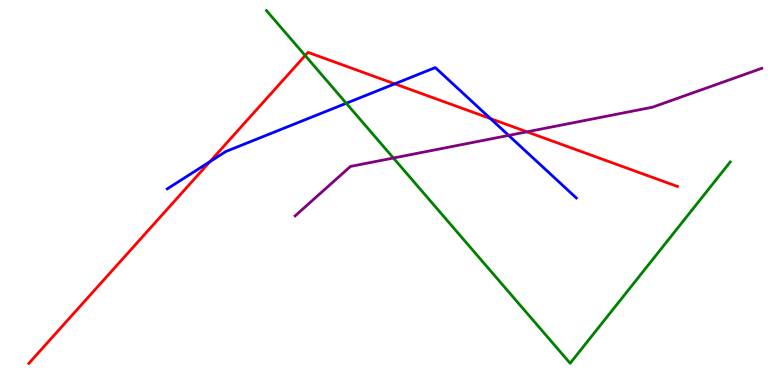[{'lines': ['blue', 'red'], 'intersections': [{'x': 2.71, 'y': 5.8}, {'x': 5.09, 'y': 7.82}, {'x': 6.33, 'y': 6.92}]}, {'lines': ['green', 'red'], 'intersections': [{'x': 3.94, 'y': 8.56}]}, {'lines': ['purple', 'red'], 'intersections': [{'x': 6.8, 'y': 6.58}]}, {'lines': ['blue', 'green'], 'intersections': [{'x': 4.47, 'y': 7.32}]}, {'lines': ['blue', 'purple'], 'intersections': [{'x': 6.56, 'y': 6.48}]}, {'lines': ['green', 'purple'], 'intersections': [{'x': 5.08, 'y': 5.9}]}]